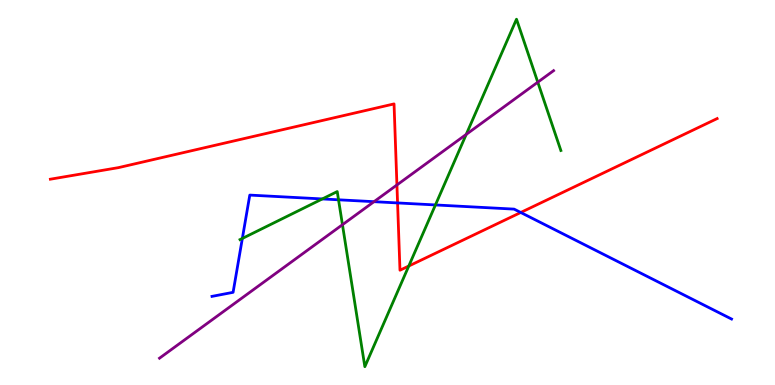[{'lines': ['blue', 'red'], 'intersections': [{'x': 5.13, 'y': 4.73}, {'x': 6.72, 'y': 4.48}]}, {'lines': ['green', 'red'], 'intersections': [{'x': 5.27, 'y': 3.09}]}, {'lines': ['purple', 'red'], 'intersections': [{'x': 5.12, 'y': 5.2}]}, {'lines': ['blue', 'green'], 'intersections': [{'x': 3.13, 'y': 3.81}, {'x': 4.16, 'y': 4.83}, {'x': 4.37, 'y': 4.81}, {'x': 5.62, 'y': 4.68}]}, {'lines': ['blue', 'purple'], 'intersections': [{'x': 4.83, 'y': 4.76}]}, {'lines': ['green', 'purple'], 'intersections': [{'x': 4.42, 'y': 4.16}, {'x': 6.02, 'y': 6.51}, {'x': 6.94, 'y': 7.87}]}]